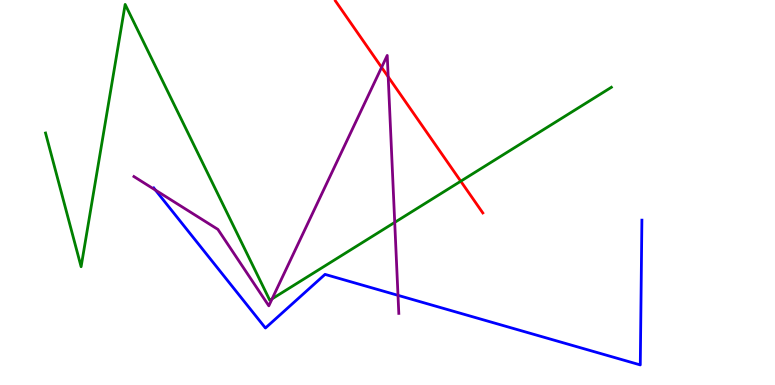[{'lines': ['blue', 'red'], 'intersections': []}, {'lines': ['green', 'red'], 'intersections': [{'x': 5.95, 'y': 5.29}]}, {'lines': ['purple', 'red'], 'intersections': [{'x': 4.92, 'y': 8.25}, {'x': 5.01, 'y': 8.0}]}, {'lines': ['blue', 'green'], 'intersections': []}, {'lines': ['blue', 'purple'], 'intersections': [{'x': 2.01, 'y': 5.06}, {'x': 5.14, 'y': 2.33}]}, {'lines': ['green', 'purple'], 'intersections': [{'x': 3.51, 'y': 2.24}, {'x': 5.09, 'y': 4.22}]}]